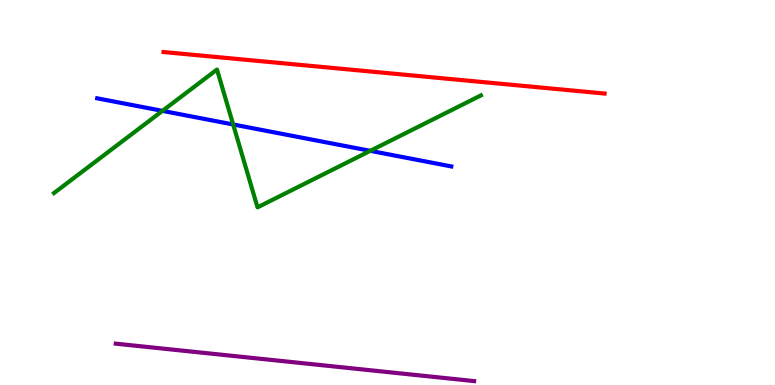[{'lines': ['blue', 'red'], 'intersections': []}, {'lines': ['green', 'red'], 'intersections': []}, {'lines': ['purple', 'red'], 'intersections': []}, {'lines': ['blue', 'green'], 'intersections': [{'x': 2.1, 'y': 7.12}, {'x': 3.01, 'y': 6.77}, {'x': 4.78, 'y': 6.08}]}, {'lines': ['blue', 'purple'], 'intersections': []}, {'lines': ['green', 'purple'], 'intersections': []}]